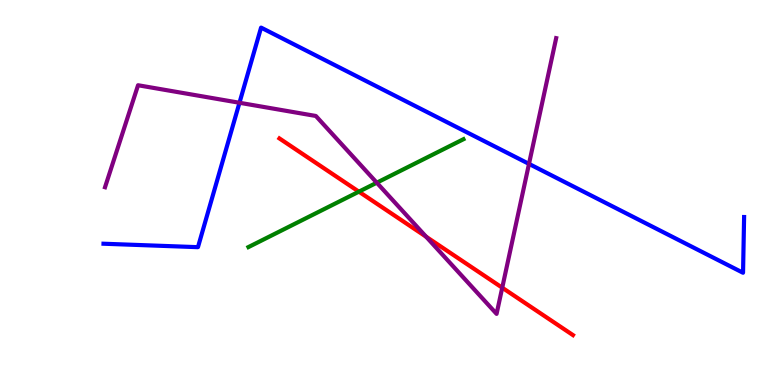[{'lines': ['blue', 'red'], 'intersections': []}, {'lines': ['green', 'red'], 'intersections': [{'x': 4.63, 'y': 5.02}]}, {'lines': ['purple', 'red'], 'intersections': [{'x': 5.5, 'y': 3.85}, {'x': 6.48, 'y': 2.53}]}, {'lines': ['blue', 'green'], 'intersections': []}, {'lines': ['blue', 'purple'], 'intersections': [{'x': 3.09, 'y': 7.33}, {'x': 6.83, 'y': 5.74}]}, {'lines': ['green', 'purple'], 'intersections': [{'x': 4.86, 'y': 5.25}]}]